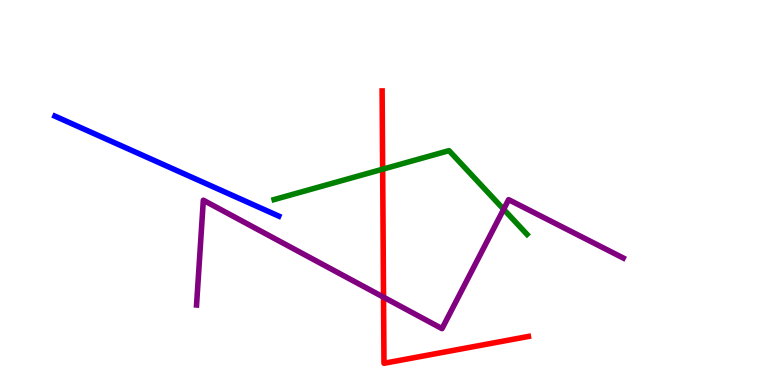[{'lines': ['blue', 'red'], 'intersections': []}, {'lines': ['green', 'red'], 'intersections': [{'x': 4.94, 'y': 5.61}]}, {'lines': ['purple', 'red'], 'intersections': [{'x': 4.95, 'y': 2.28}]}, {'lines': ['blue', 'green'], 'intersections': []}, {'lines': ['blue', 'purple'], 'intersections': []}, {'lines': ['green', 'purple'], 'intersections': [{'x': 6.5, 'y': 4.56}]}]